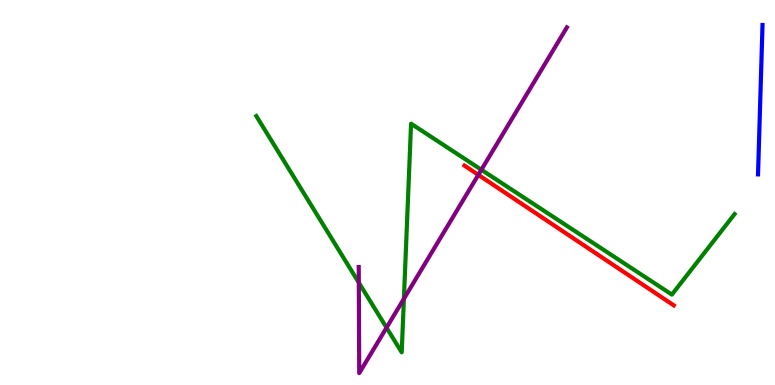[{'lines': ['blue', 'red'], 'intersections': []}, {'lines': ['green', 'red'], 'intersections': []}, {'lines': ['purple', 'red'], 'intersections': [{'x': 6.17, 'y': 5.46}]}, {'lines': ['blue', 'green'], 'intersections': []}, {'lines': ['blue', 'purple'], 'intersections': []}, {'lines': ['green', 'purple'], 'intersections': [{'x': 4.63, 'y': 2.66}, {'x': 4.99, 'y': 1.49}, {'x': 5.21, 'y': 2.24}, {'x': 6.21, 'y': 5.59}]}]